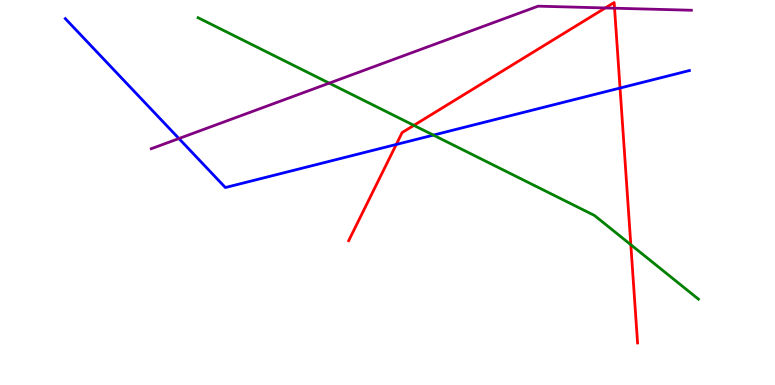[{'lines': ['blue', 'red'], 'intersections': [{'x': 5.11, 'y': 6.25}, {'x': 8.0, 'y': 7.71}]}, {'lines': ['green', 'red'], 'intersections': [{'x': 5.34, 'y': 6.74}, {'x': 8.14, 'y': 3.64}]}, {'lines': ['purple', 'red'], 'intersections': [{'x': 7.81, 'y': 9.79}, {'x': 7.93, 'y': 9.79}]}, {'lines': ['blue', 'green'], 'intersections': [{'x': 5.59, 'y': 6.49}]}, {'lines': ['blue', 'purple'], 'intersections': [{'x': 2.31, 'y': 6.4}]}, {'lines': ['green', 'purple'], 'intersections': [{'x': 4.25, 'y': 7.84}]}]